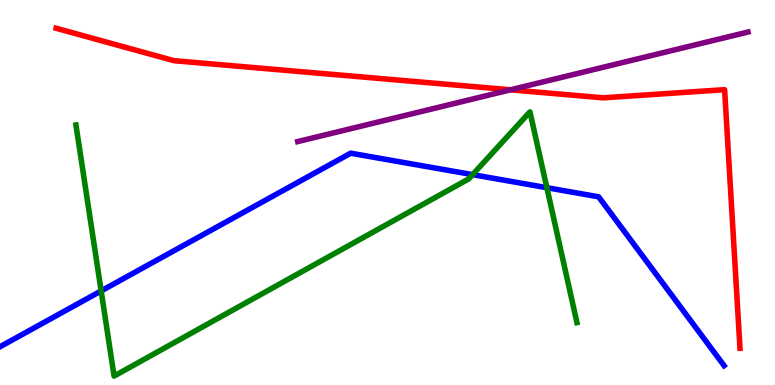[{'lines': ['blue', 'red'], 'intersections': []}, {'lines': ['green', 'red'], 'intersections': []}, {'lines': ['purple', 'red'], 'intersections': [{'x': 6.59, 'y': 7.67}]}, {'lines': ['blue', 'green'], 'intersections': [{'x': 1.31, 'y': 2.44}, {'x': 6.1, 'y': 5.46}, {'x': 7.06, 'y': 5.12}]}, {'lines': ['blue', 'purple'], 'intersections': []}, {'lines': ['green', 'purple'], 'intersections': []}]